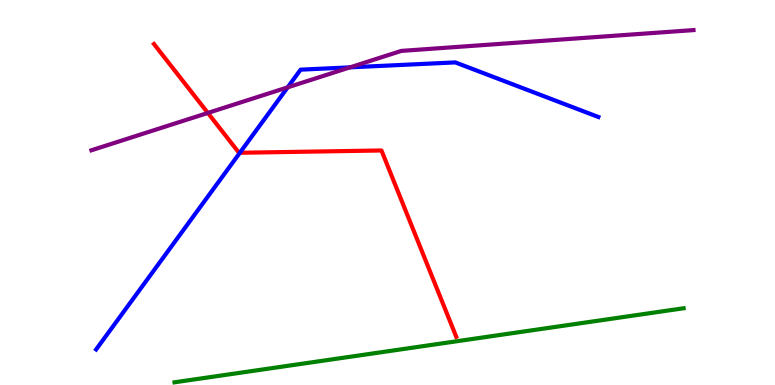[{'lines': ['blue', 'red'], 'intersections': [{'x': 3.09, 'y': 6.03}]}, {'lines': ['green', 'red'], 'intersections': []}, {'lines': ['purple', 'red'], 'intersections': [{'x': 2.68, 'y': 7.07}]}, {'lines': ['blue', 'green'], 'intersections': []}, {'lines': ['blue', 'purple'], 'intersections': [{'x': 3.71, 'y': 7.73}, {'x': 4.52, 'y': 8.25}]}, {'lines': ['green', 'purple'], 'intersections': []}]